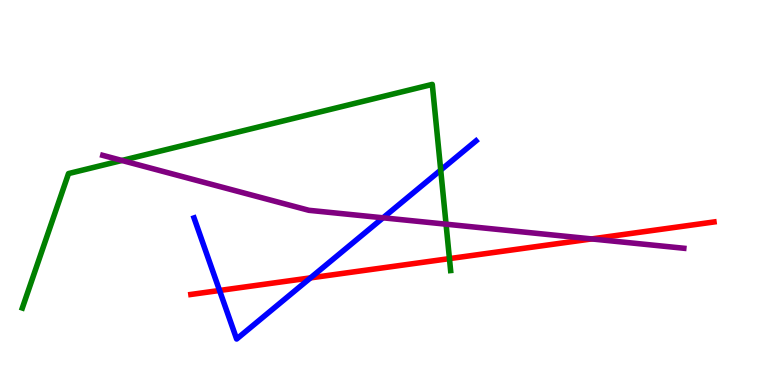[{'lines': ['blue', 'red'], 'intersections': [{'x': 2.83, 'y': 2.46}, {'x': 4.01, 'y': 2.78}]}, {'lines': ['green', 'red'], 'intersections': [{'x': 5.8, 'y': 3.28}]}, {'lines': ['purple', 'red'], 'intersections': [{'x': 7.63, 'y': 3.79}]}, {'lines': ['blue', 'green'], 'intersections': [{'x': 5.69, 'y': 5.58}]}, {'lines': ['blue', 'purple'], 'intersections': [{'x': 4.94, 'y': 4.34}]}, {'lines': ['green', 'purple'], 'intersections': [{'x': 1.57, 'y': 5.83}, {'x': 5.76, 'y': 4.18}]}]